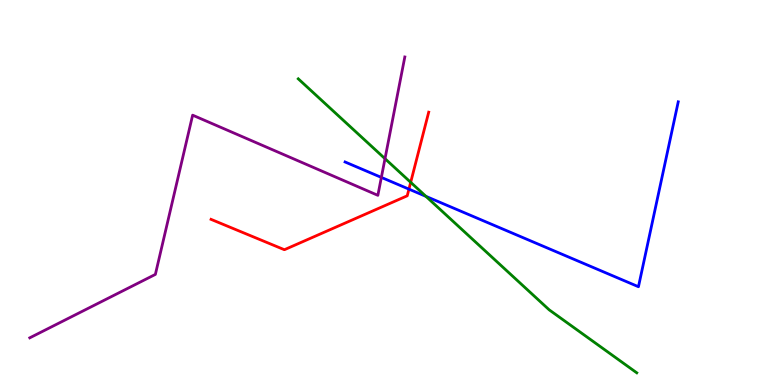[{'lines': ['blue', 'red'], 'intersections': [{'x': 5.28, 'y': 5.09}]}, {'lines': ['green', 'red'], 'intersections': [{'x': 5.3, 'y': 5.26}]}, {'lines': ['purple', 'red'], 'intersections': []}, {'lines': ['blue', 'green'], 'intersections': [{'x': 5.5, 'y': 4.9}]}, {'lines': ['blue', 'purple'], 'intersections': [{'x': 4.92, 'y': 5.39}]}, {'lines': ['green', 'purple'], 'intersections': [{'x': 4.97, 'y': 5.88}]}]